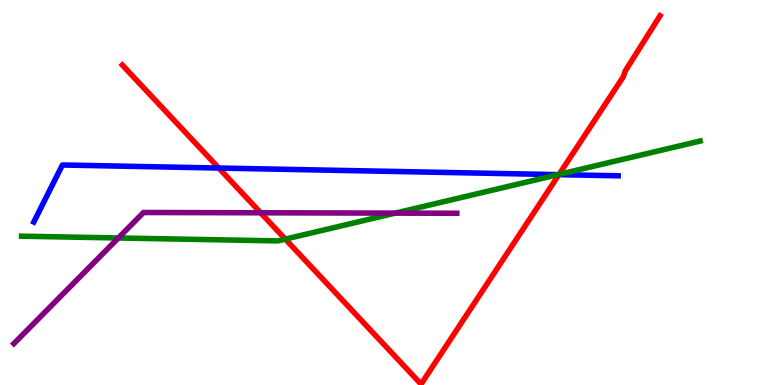[{'lines': ['blue', 'red'], 'intersections': [{'x': 2.82, 'y': 5.64}, {'x': 7.21, 'y': 5.46}]}, {'lines': ['green', 'red'], 'intersections': [{'x': 3.68, 'y': 3.79}, {'x': 7.21, 'y': 5.47}]}, {'lines': ['purple', 'red'], 'intersections': [{'x': 3.36, 'y': 4.47}]}, {'lines': ['blue', 'green'], 'intersections': [{'x': 7.2, 'y': 5.46}]}, {'lines': ['blue', 'purple'], 'intersections': []}, {'lines': ['green', 'purple'], 'intersections': [{'x': 1.53, 'y': 3.82}, {'x': 5.1, 'y': 4.46}]}]